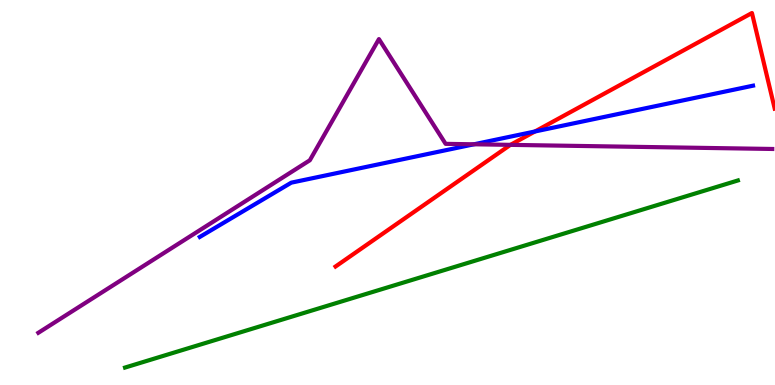[{'lines': ['blue', 'red'], 'intersections': [{'x': 6.9, 'y': 6.58}]}, {'lines': ['green', 'red'], 'intersections': []}, {'lines': ['purple', 'red'], 'intersections': [{'x': 6.59, 'y': 6.24}]}, {'lines': ['blue', 'green'], 'intersections': []}, {'lines': ['blue', 'purple'], 'intersections': [{'x': 6.12, 'y': 6.25}]}, {'lines': ['green', 'purple'], 'intersections': []}]